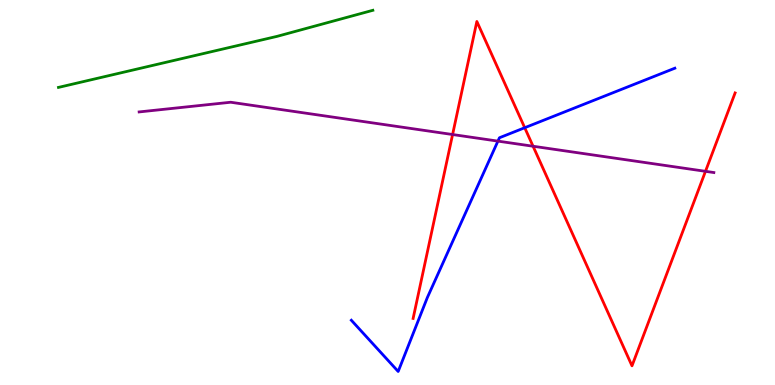[{'lines': ['blue', 'red'], 'intersections': [{'x': 6.77, 'y': 6.68}]}, {'lines': ['green', 'red'], 'intersections': []}, {'lines': ['purple', 'red'], 'intersections': [{'x': 5.84, 'y': 6.51}, {'x': 6.88, 'y': 6.2}, {'x': 9.1, 'y': 5.55}]}, {'lines': ['blue', 'green'], 'intersections': []}, {'lines': ['blue', 'purple'], 'intersections': [{'x': 6.42, 'y': 6.33}]}, {'lines': ['green', 'purple'], 'intersections': []}]